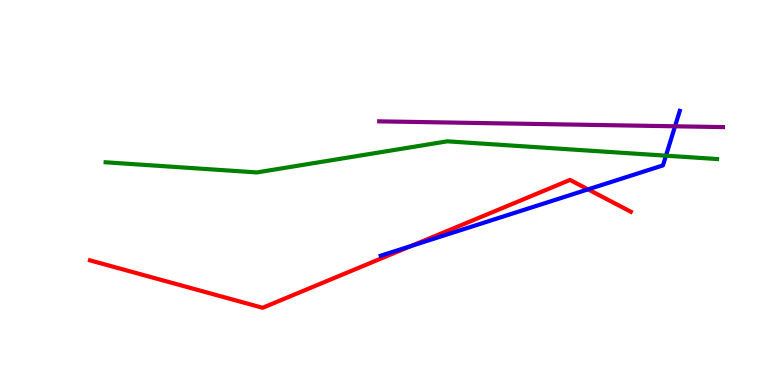[{'lines': ['blue', 'red'], 'intersections': [{'x': 5.31, 'y': 3.61}, {'x': 7.59, 'y': 5.08}]}, {'lines': ['green', 'red'], 'intersections': []}, {'lines': ['purple', 'red'], 'intersections': []}, {'lines': ['blue', 'green'], 'intersections': [{'x': 8.59, 'y': 5.96}]}, {'lines': ['blue', 'purple'], 'intersections': [{'x': 8.71, 'y': 6.72}]}, {'lines': ['green', 'purple'], 'intersections': []}]